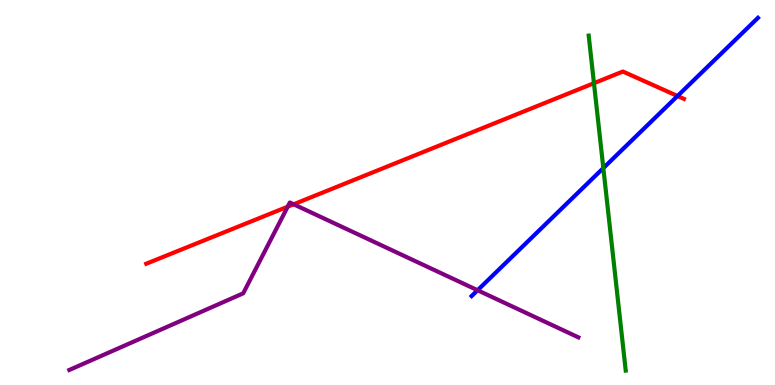[{'lines': ['blue', 'red'], 'intersections': [{'x': 8.74, 'y': 7.51}]}, {'lines': ['green', 'red'], 'intersections': [{'x': 7.66, 'y': 7.84}]}, {'lines': ['purple', 'red'], 'intersections': [{'x': 3.71, 'y': 4.63}, {'x': 3.79, 'y': 4.69}]}, {'lines': ['blue', 'green'], 'intersections': [{'x': 7.78, 'y': 5.63}]}, {'lines': ['blue', 'purple'], 'intersections': [{'x': 6.16, 'y': 2.46}]}, {'lines': ['green', 'purple'], 'intersections': []}]